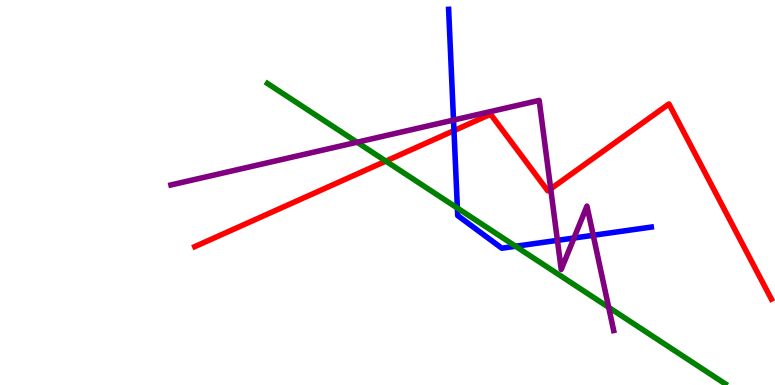[{'lines': ['blue', 'red'], 'intersections': [{'x': 5.86, 'y': 6.61}]}, {'lines': ['green', 'red'], 'intersections': [{'x': 4.98, 'y': 5.82}]}, {'lines': ['purple', 'red'], 'intersections': [{'x': 7.11, 'y': 5.09}]}, {'lines': ['blue', 'green'], 'intersections': [{'x': 5.9, 'y': 4.6}, {'x': 6.65, 'y': 3.6}]}, {'lines': ['blue', 'purple'], 'intersections': [{'x': 5.85, 'y': 6.88}, {'x': 7.19, 'y': 3.76}, {'x': 7.41, 'y': 3.82}, {'x': 7.65, 'y': 3.89}]}, {'lines': ['green', 'purple'], 'intersections': [{'x': 4.61, 'y': 6.31}, {'x': 7.85, 'y': 2.02}]}]